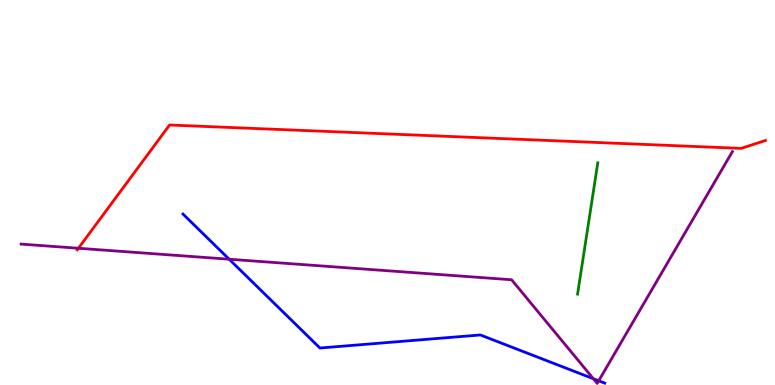[{'lines': ['blue', 'red'], 'intersections': []}, {'lines': ['green', 'red'], 'intersections': []}, {'lines': ['purple', 'red'], 'intersections': [{'x': 1.01, 'y': 3.55}]}, {'lines': ['blue', 'green'], 'intersections': []}, {'lines': ['blue', 'purple'], 'intersections': [{'x': 2.96, 'y': 3.27}, {'x': 7.66, 'y': 0.163}, {'x': 7.73, 'y': 0.109}]}, {'lines': ['green', 'purple'], 'intersections': []}]